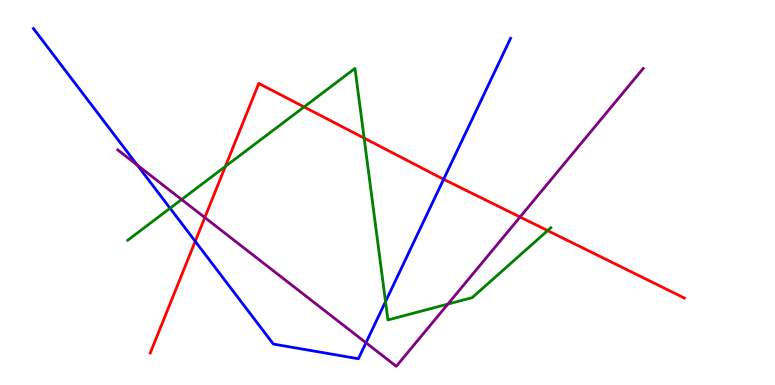[{'lines': ['blue', 'red'], 'intersections': [{'x': 2.52, 'y': 3.73}, {'x': 5.72, 'y': 5.34}]}, {'lines': ['green', 'red'], 'intersections': [{'x': 2.91, 'y': 5.68}, {'x': 3.92, 'y': 7.22}, {'x': 4.7, 'y': 6.41}, {'x': 7.07, 'y': 4.01}]}, {'lines': ['purple', 'red'], 'intersections': [{'x': 2.64, 'y': 4.35}, {'x': 6.71, 'y': 4.36}]}, {'lines': ['blue', 'green'], 'intersections': [{'x': 2.19, 'y': 4.59}, {'x': 4.97, 'y': 2.17}]}, {'lines': ['blue', 'purple'], 'intersections': [{'x': 1.77, 'y': 5.71}, {'x': 4.72, 'y': 1.1}]}, {'lines': ['green', 'purple'], 'intersections': [{'x': 2.34, 'y': 4.82}, {'x': 5.78, 'y': 2.1}]}]